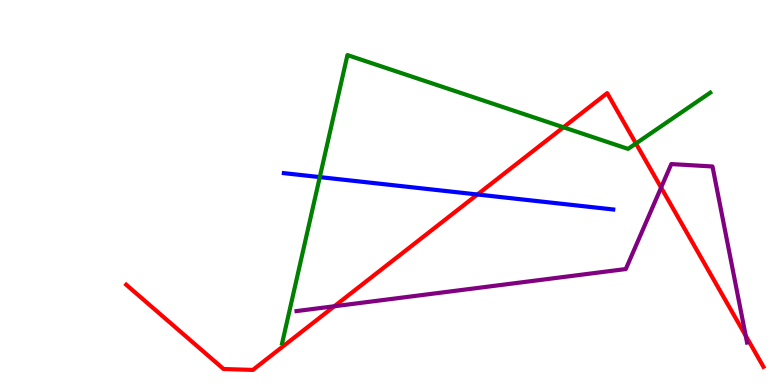[{'lines': ['blue', 'red'], 'intersections': [{'x': 6.16, 'y': 4.95}]}, {'lines': ['green', 'red'], 'intersections': [{'x': 7.27, 'y': 6.69}, {'x': 8.21, 'y': 6.27}]}, {'lines': ['purple', 'red'], 'intersections': [{'x': 4.31, 'y': 2.05}, {'x': 8.53, 'y': 5.13}, {'x': 9.62, 'y': 1.28}]}, {'lines': ['blue', 'green'], 'intersections': [{'x': 4.13, 'y': 5.4}]}, {'lines': ['blue', 'purple'], 'intersections': []}, {'lines': ['green', 'purple'], 'intersections': []}]